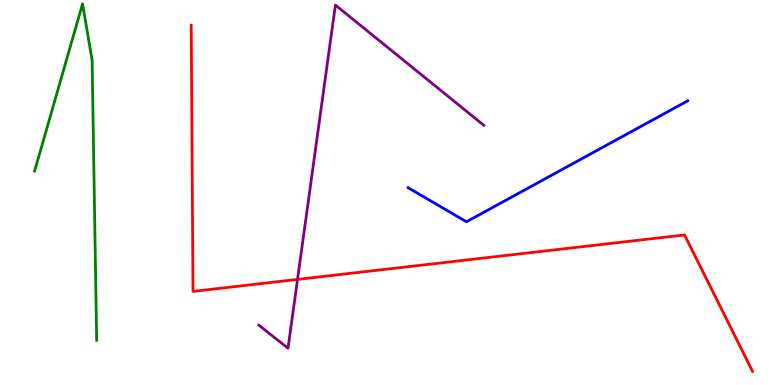[{'lines': ['blue', 'red'], 'intersections': []}, {'lines': ['green', 'red'], 'intersections': []}, {'lines': ['purple', 'red'], 'intersections': [{'x': 3.84, 'y': 2.74}]}, {'lines': ['blue', 'green'], 'intersections': []}, {'lines': ['blue', 'purple'], 'intersections': []}, {'lines': ['green', 'purple'], 'intersections': []}]